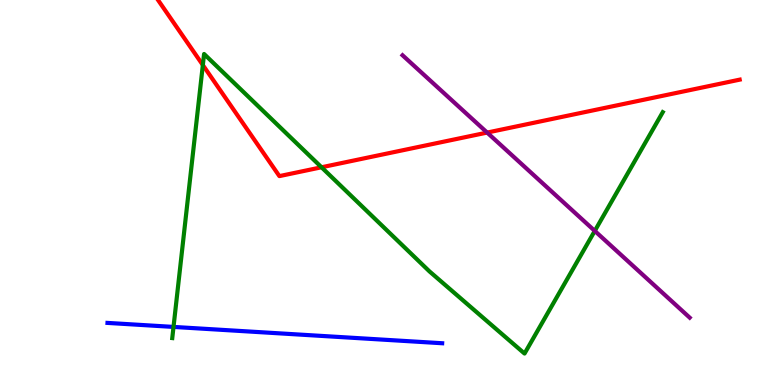[{'lines': ['blue', 'red'], 'intersections': []}, {'lines': ['green', 'red'], 'intersections': [{'x': 2.62, 'y': 8.31}, {'x': 4.15, 'y': 5.66}]}, {'lines': ['purple', 'red'], 'intersections': [{'x': 6.29, 'y': 6.56}]}, {'lines': ['blue', 'green'], 'intersections': [{'x': 2.24, 'y': 1.51}]}, {'lines': ['blue', 'purple'], 'intersections': []}, {'lines': ['green', 'purple'], 'intersections': [{'x': 7.67, 'y': 4.0}]}]